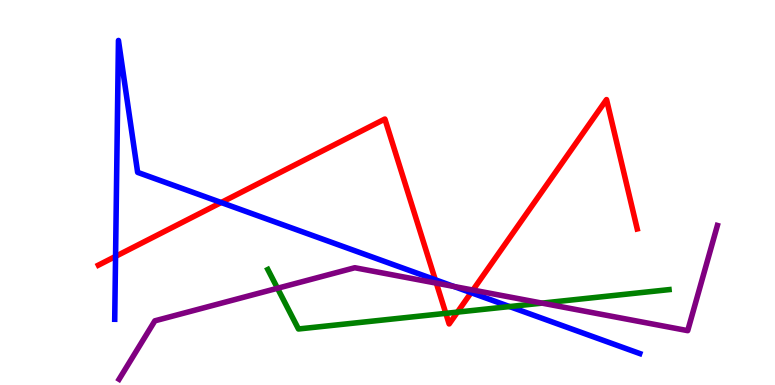[{'lines': ['blue', 'red'], 'intersections': [{'x': 1.49, 'y': 3.34}, {'x': 2.85, 'y': 4.74}, {'x': 5.62, 'y': 2.73}, {'x': 6.08, 'y': 2.4}]}, {'lines': ['green', 'red'], 'intersections': [{'x': 5.75, 'y': 1.86}, {'x': 5.9, 'y': 1.89}]}, {'lines': ['purple', 'red'], 'intersections': [{'x': 5.63, 'y': 2.65}, {'x': 6.1, 'y': 2.47}]}, {'lines': ['blue', 'green'], 'intersections': [{'x': 6.58, 'y': 2.04}]}, {'lines': ['blue', 'purple'], 'intersections': [{'x': 5.86, 'y': 2.56}]}, {'lines': ['green', 'purple'], 'intersections': [{'x': 3.58, 'y': 2.51}, {'x': 6.99, 'y': 2.13}]}]